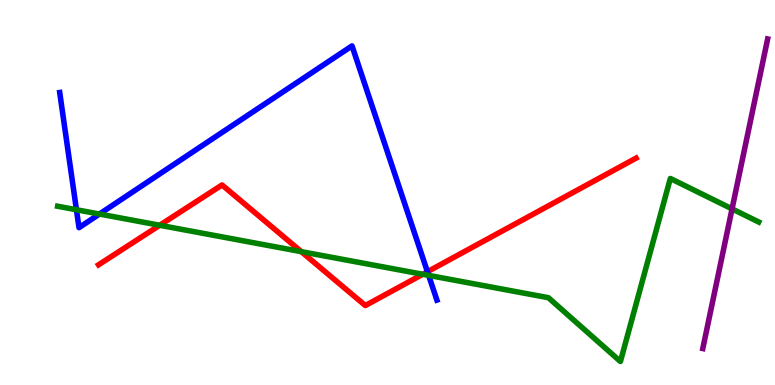[{'lines': ['blue', 'red'], 'intersections': [{'x': 5.52, 'y': 2.94}]}, {'lines': ['green', 'red'], 'intersections': [{'x': 2.06, 'y': 4.15}, {'x': 3.89, 'y': 3.46}, {'x': 5.45, 'y': 2.88}]}, {'lines': ['purple', 'red'], 'intersections': []}, {'lines': ['blue', 'green'], 'intersections': [{'x': 0.986, 'y': 4.55}, {'x': 1.28, 'y': 4.44}, {'x': 5.53, 'y': 2.85}]}, {'lines': ['blue', 'purple'], 'intersections': []}, {'lines': ['green', 'purple'], 'intersections': [{'x': 9.45, 'y': 4.57}]}]